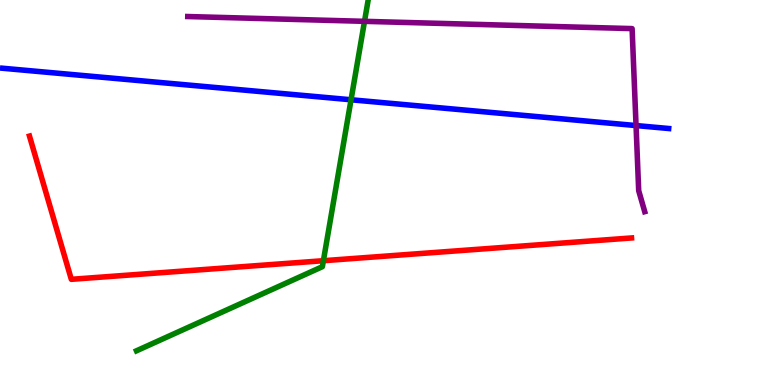[{'lines': ['blue', 'red'], 'intersections': []}, {'lines': ['green', 'red'], 'intersections': [{'x': 4.17, 'y': 3.23}]}, {'lines': ['purple', 'red'], 'intersections': []}, {'lines': ['blue', 'green'], 'intersections': [{'x': 4.53, 'y': 7.41}]}, {'lines': ['blue', 'purple'], 'intersections': [{'x': 8.21, 'y': 6.74}]}, {'lines': ['green', 'purple'], 'intersections': [{'x': 4.7, 'y': 9.45}]}]